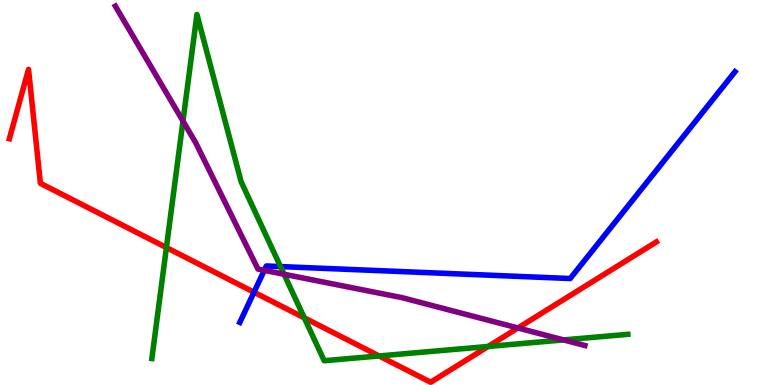[{'lines': ['blue', 'red'], 'intersections': [{'x': 3.28, 'y': 2.41}]}, {'lines': ['green', 'red'], 'intersections': [{'x': 2.15, 'y': 3.57}, {'x': 3.93, 'y': 1.74}, {'x': 4.89, 'y': 0.755}, {'x': 6.3, 'y': 1.0}]}, {'lines': ['purple', 'red'], 'intersections': [{'x': 6.68, 'y': 1.48}]}, {'lines': ['blue', 'green'], 'intersections': [{'x': 3.62, 'y': 3.08}]}, {'lines': ['blue', 'purple'], 'intersections': [{'x': 3.41, 'y': 2.98}]}, {'lines': ['green', 'purple'], 'intersections': [{'x': 2.36, 'y': 6.85}, {'x': 3.67, 'y': 2.88}, {'x': 7.27, 'y': 1.17}]}]